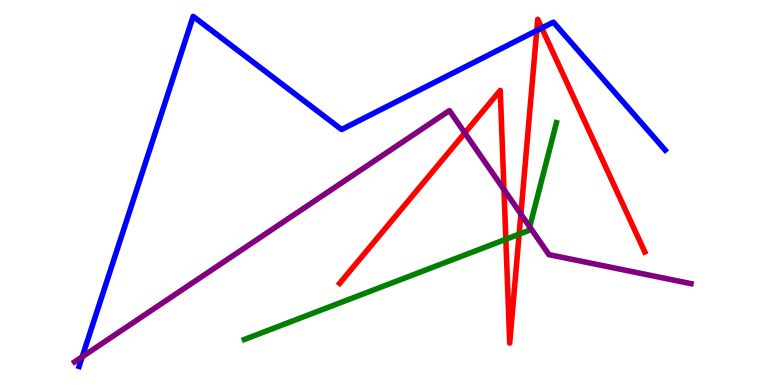[{'lines': ['blue', 'red'], 'intersections': [{'x': 6.93, 'y': 9.21}, {'x': 6.99, 'y': 9.27}]}, {'lines': ['green', 'red'], 'intersections': [{'x': 6.53, 'y': 3.79}, {'x': 6.7, 'y': 3.92}]}, {'lines': ['purple', 'red'], 'intersections': [{'x': 6.0, 'y': 6.55}, {'x': 6.5, 'y': 5.08}, {'x': 6.72, 'y': 4.44}]}, {'lines': ['blue', 'green'], 'intersections': []}, {'lines': ['blue', 'purple'], 'intersections': [{'x': 1.06, 'y': 0.733}]}, {'lines': ['green', 'purple'], 'intersections': [{'x': 6.84, 'y': 4.11}]}]